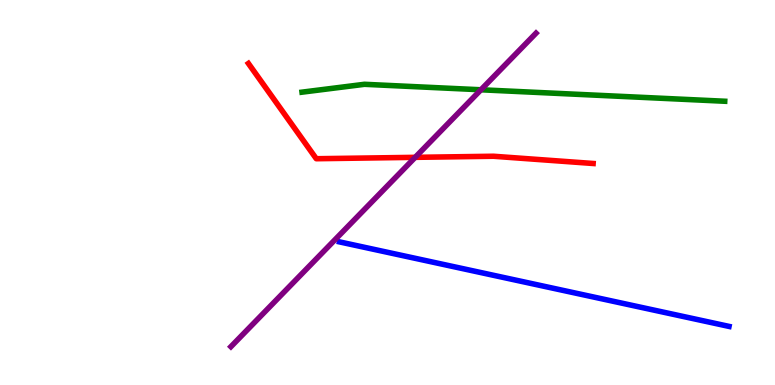[{'lines': ['blue', 'red'], 'intersections': []}, {'lines': ['green', 'red'], 'intersections': []}, {'lines': ['purple', 'red'], 'intersections': [{'x': 5.36, 'y': 5.91}]}, {'lines': ['blue', 'green'], 'intersections': []}, {'lines': ['blue', 'purple'], 'intersections': []}, {'lines': ['green', 'purple'], 'intersections': [{'x': 6.21, 'y': 7.67}]}]